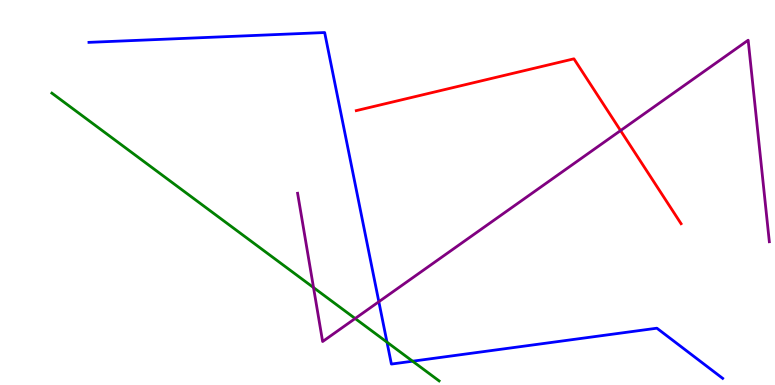[{'lines': ['blue', 'red'], 'intersections': []}, {'lines': ['green', 'red'], 'intersections': []}, {'lines': ['purple', 'red'], 'intersections': [{'x': 8.01, 'y': 6.61}]}, {'lines': ['blue', 'green'], 'intersections': [{'x': 4.99, 'y': 1.11}, {'x': 5.32, 'y': 0.618}]}, {'lines': ['blue', 'purple'], 'intersections': [{'x': 4.89, 'y': 2.16}]}, {'lines': ['green', 'purple'], 'intersections': [{'x': 4.05, 'y': 2.53}, {'x': 4.58, 'y': 1.73}]}]